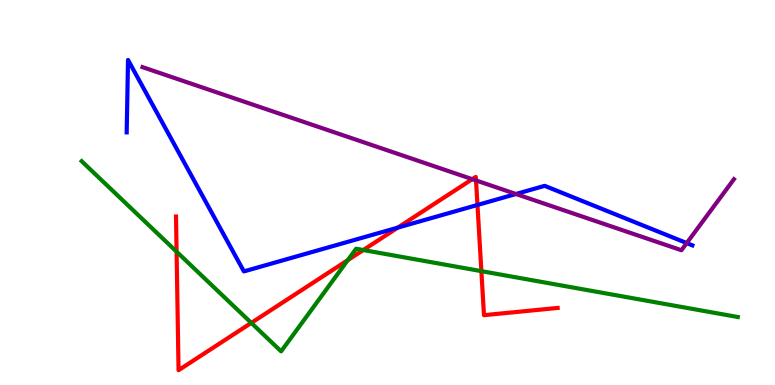[{'lines': ['blue', 'red'], 'intersections': [{'x': 5.13, 'y': 4.09}, {'x': 6.16, 'y': 4.68}]}, {'lines': ['green', 'red'], 'intersections': [{'x': 2.28, 'y': 3.46}, {'x': 3.24, 'y': 1.61}, {'x': 4.49, 'y': 3.24}, {'x': 4.69, 'y': 3.51}, {'x': 6.21, 'y': 2.96}]}, {'lines': ['purple', 'red'], 'intersections': [{'x': 6.09, 'y': 5.35}, {'x': 6.14, 'y': 5.31}]}, {'lines': ['blue', 'green'], 'intersections': []}, {'lines': ['blue', 'purple'], 'intersections': [{'x': 6.66, 'y': 4.96}, {'x': 8.86, 'y': 3.69}]}, {'lines': ['green', 'purple'], 'intersections': []}]